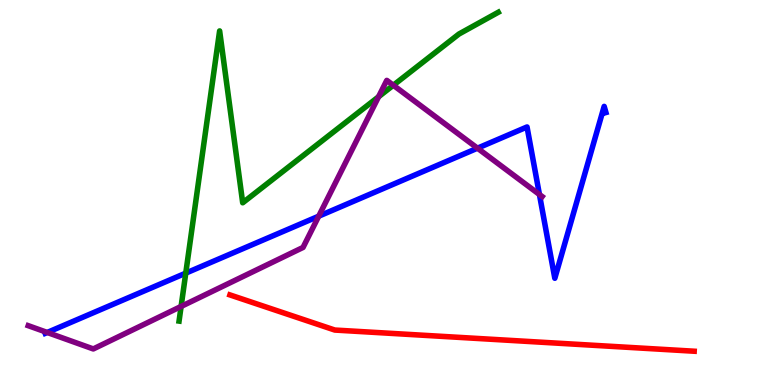[{'lines': ['blue', 'red'], 'intersections': []}, {'lines': ['green', 'red'], 'intersections': []}, {'lines': ['purple', 'red'], 'intersections': []}, {'lines': ['blue', 'green'], 'intersections': [{'x': 2.4, 'y': 2.91}]}, {'lines': ['blue', 'purple'], 'intersections': [{'x': 0.61, 'y': 1.36}, {'x': 4.11, 'y': 4.38}, {'x': 6.16, 'y': 6.15}, {'x': 6.96, 'y': 4.95}]}, {'lines': ['green', 'purple'], 'intersections': [{'x': 2.34, 'y': 2.04}, {'x': 4.88, 'y': 7.49}, {'x': 5.08, 'y': 7.79}]}]